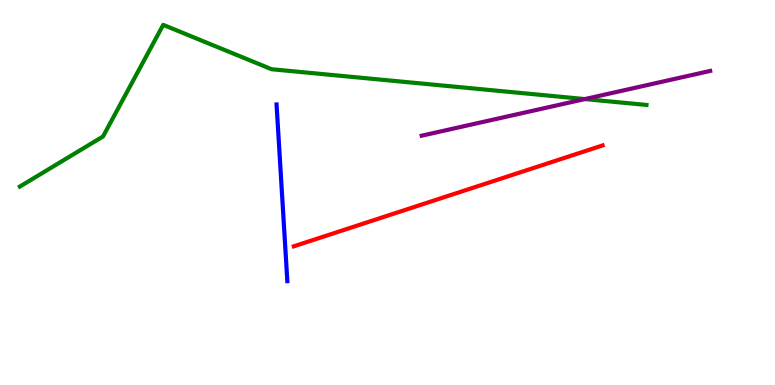[{'lines': ['blue', 'red'], 'intersections': []}, {'lines': ['green', 'red'], 'intersections': []}, {'lines': ['purple', 'red'], 'intersections': []}, {'lines': ['blue', 'green'], 'intersections': []}, {'lines': ['blue', 'purple'], 'intersections': []}, {'lines': ['green', 'purple'], 'intersections': [{'x': 7.55, 'y': 7.43}]}]